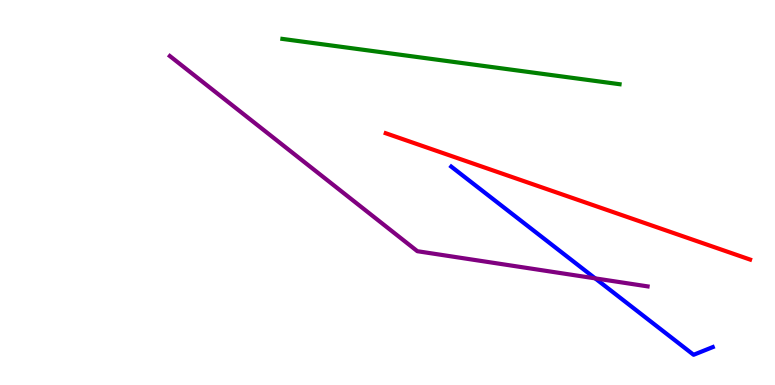[{'lines': ['blue', 'red'], 'intersections': []}, {'lines': ['green', 'red'], 'intersections': []}, {'lines': ['purple', 'red'], 'intersections': []}, {'lines': ['blue', 'green'], 'intersections': []}, {'lines': ['blue', 'purple'], 'intersections': [{'x': 7.68, 'y': 2.77}]}, {'lines': ['green', 'purple'], 'intersections': []}]